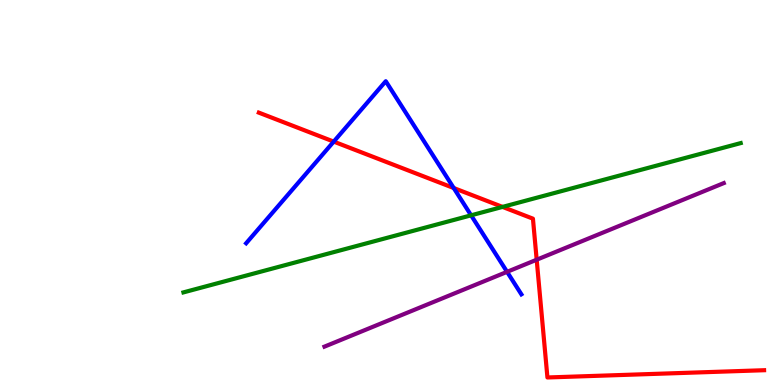[{'lines': ['blue', 'red'], 'intersections': [{'x': 4.31, 'y': 6.32}, {'x': 5.85, 'y': 5.12}]}, {'lines': ['green', 'red'], 'intersections': [{'x': 6.48, 'y': 4.63}]}, {'lines': ['purple', 'red'], 'intersections': [{'x': 6.92, 'y': 3.25}]}, {'lines': ['blue', 'green'], 'intersections': [{'x': 6.08, 'y': 4.41}]}, {'lines': ['blue', 'purple'], 'intersections': [{'x': 6.54, 'y': 2.94}]}, {'lines': ['green', 'purple'], 'intersections': []}]